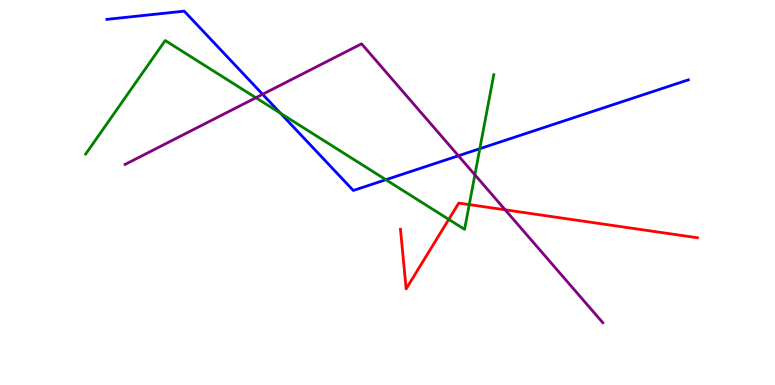[{'lines': ['blue', 'red'], 'intersections': []}, {'lines': ['green', 'red'], 'intersections': [{'x': 5.79, 'y': 4.3}, {'x': 6.05, 'y': 4.69}]}, {'lines': ['purple', 'red'], 'intersections': [{'x': 6.52, 'y': 4.55}]}, {'lines': ['blue', 'green'], 'intersections': [{'x': 3.62, 'y': 7.06}, {'x': 4.98, 'y': 5.33}, {'x': 6.19, 'y': 6.14}]}, {'lines': ['blue', 'purple'], 'intersections': [{'x': 3.39, 'y': 7.55}, {'x': 5.91, 'y': 5.95}]}, {'lines': ['green', 'purple'], 'intersections': [{'x': 3.3, 'y': 7.46}, {'x': 6.13, 'y': 5.46}]}]